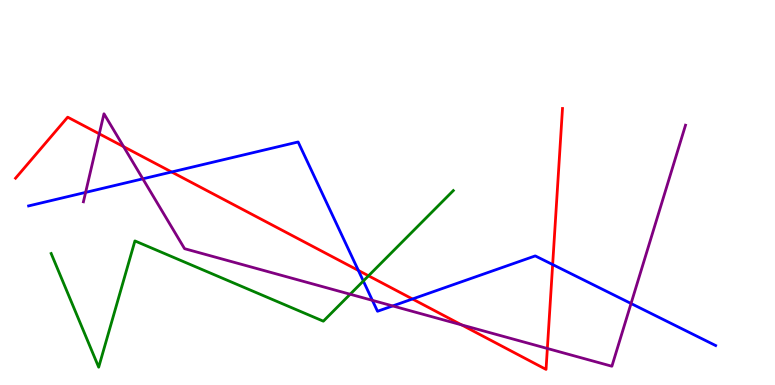[{'lines': ['blue', 'red'], 'intersections': [{'x': 2.21, 'y': 5.53}, {'x': 4.62, 'y': 2.98}, {'x': 5.32, 'y': 2.23}, {'x': 7.13, 'y': 3.13}]}, {'lines': ['green', 'red'], 'intersections': [{'x': 4.75, 'y': 2.84}]}, {'lines': ['purple', 'red'], 'intersections': [{'x': 1.28, 'y': 6.52}, {'x': 1.6, 'y': 6.19}, {'x': 5.96, 'y': 1.56}, {'x': 7.06, 'y': 0.948}]}, {'lines': ['blue', 'green'], 'intersections': [{'x': 4.69, 'y': 2.7}]}, {'lines': ['blue', 'purple'], 'intersections': [{'x': 1.1, 'y': 5.0}, {'x': 1.84, 'y': 5.36}, {'x': 4.81, 'y': 2.2}, {'x': 5.07, 'y': 2.05}, {'x': 8.14, 'y': 2.12}]}, {'lines': ['green', 'purple'], 'intersections': [{'x': 4.52, 'y': 2.36}]}]